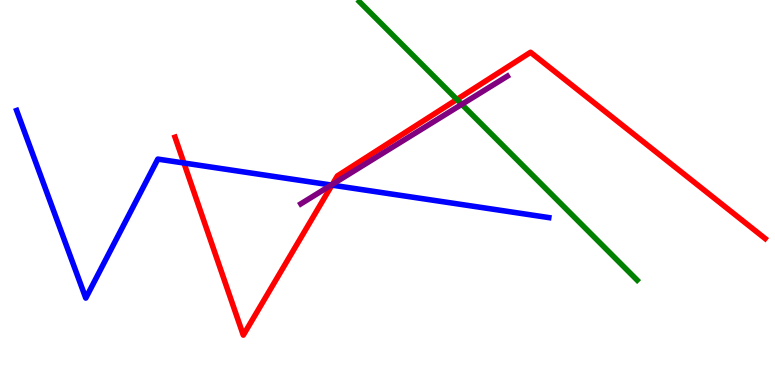[{'lines': ['blue', 'red'], 'intersections': [{'x': 2.37, 'y': 5.77}, {'x': 4.28, 'y': 5.19}]}, {'lines': ['green', 'red'], 'intersections': [{'x': 5.9, 'y': 7.42}]}, {'lines': ['purple', 'red'], 'intersections': [{'x': 4.29, 'y': 5.21}]}, {'lines': ['blue', 'green'], 'intersections': []}, {'lines': ['blue', 'purple'], 'intersections': [{'x': 4.27, 'y': 5.19}]}, {'lines': ['green', 'purple'], 'intersections': [{'x': 5.96, 'y': 7.29}]}]